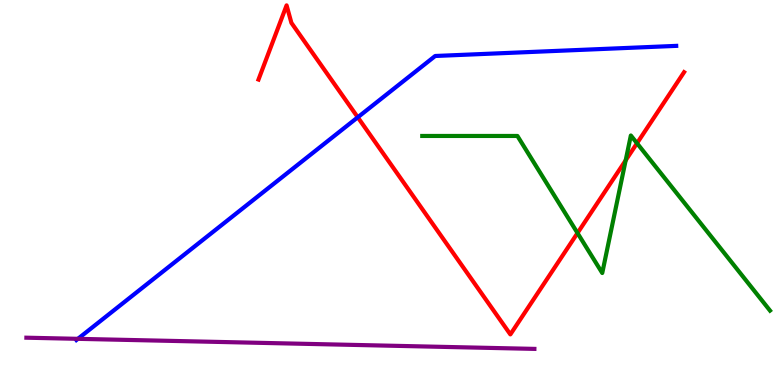[{'lines': ['blue', 'red'], 'intersections': [{'x': 4.62, 'y': 6.95}]}, {'lines': ['green', 'red'], 'intersections': [{'x': 7.45, 'y': 3.95}, {'x': 8.07, 'y': 5.83}, {'x': 8.22, 'y': 6.28}]}, {'lines': ['purple', 'red'], 'intersections': []}, {'lines': ['blue', 'green'], 'intersections': []}, {'lines': ['blue', 'purple'], 'intersections': [{'x': 1.0, 'y': 1.2}]}, {'lines': ['green', 'purple'], 'intersections': []}]